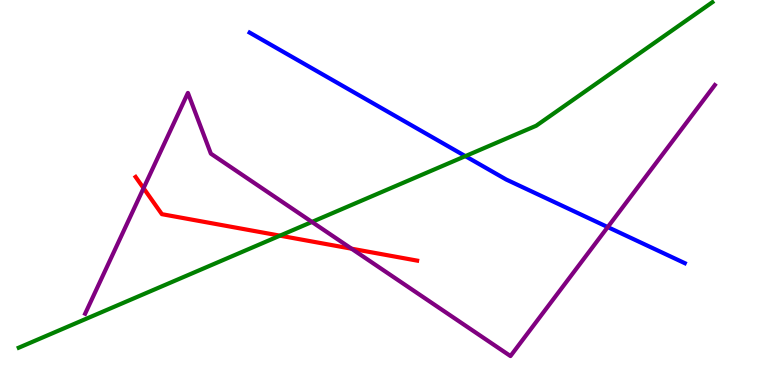[{'lines': ['blue', 'red'], 'intersections': []}, {'lines': ['green', 'red'], 'intersections': [{'x': 3.61, 'y': 3.88}]}, {'lines': ['purple', 'red'], 'intersections': [{'x': 1.85, 'y': 5.11}, {'x': 4.54, 'y': 3.54}]}, {'lines': ['blue', 'green'], 'intersections': [{'x': 6.0, 'y': 5.94}]}, {'lines': ['blue', 'purple'], 'intersections': [{'x': 7.84, 'y': 4.1}]}, {'lines': ['green', 'purple'], 'intersections': [{'x': 4.03, 'y': 4.24}]}]